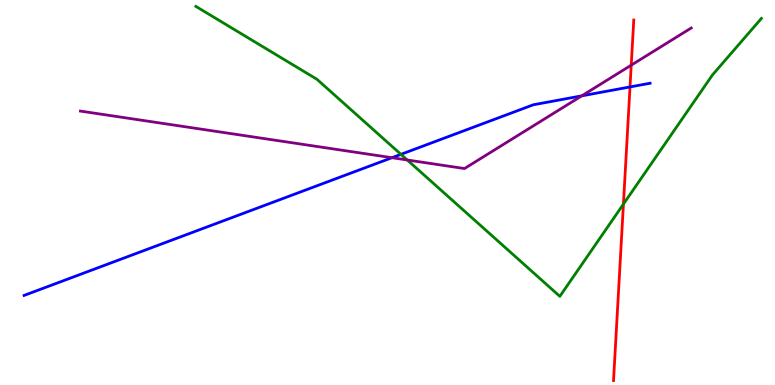[{'lines': ['blue', 'red'], 'intersections': [{'x': 8.13, 'y': 7.74}]}, {'lines': ['green', 'red'], 'intersections': [{'x': 8.04, 'y': 4.7}]}, {'lines': ['purple', 'red'], 'intersections': [{'x': 8.14, 'y': 8.31}]}, {'lines': ['blue', 'green'], 'intersections': [{'x': 5.17, 'y': 5.99}]}, {'lines': ['blue', 'purple'], 'intersections': [{'x': 5.06, 'y': 5.9}, {'x': 7.51, 'y': 7.51}]}, {'lines': ['green', 'purple'], 'intersections': [{'x': 5.25, 'y': 5.84}]}]